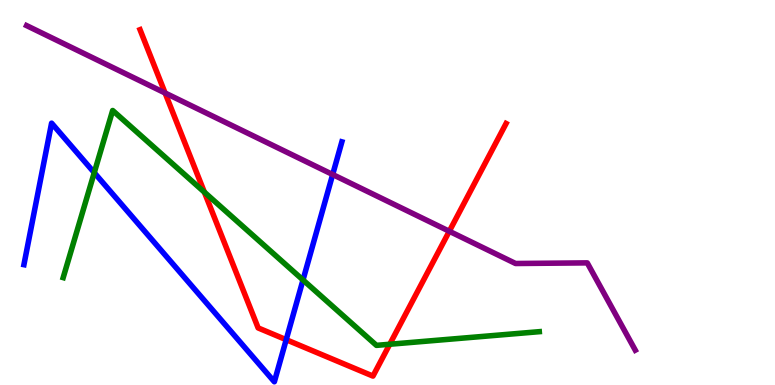[{'lines': ['blue', 'red'], 'intersections': [{'x': 3.69, 'y': 1.18}]}, {'lines': ['green', 'red'], 'intersections': [{'x': 2.64, 'y': 5.01}, {'x': 5.03, 'y': 1.06}]}, {'lines': ['purple', 'red'], 'intersections': [{'x': 2.13, 'y': 7.58}, {'x': 5.8, 'y': 3.99}]}, {'lines': ['blue', 'green'], 'intersections': [{'x': 1.22, 'y': 5.51}, {'x': 3.91, 'y': 2.73}]}, {'lines': ['blue', 'purple'], 'intersections': [{'x': 4.29, 'y': 5.47}]}, {'lines': ['green', 'purple'], 'intersections': []}]